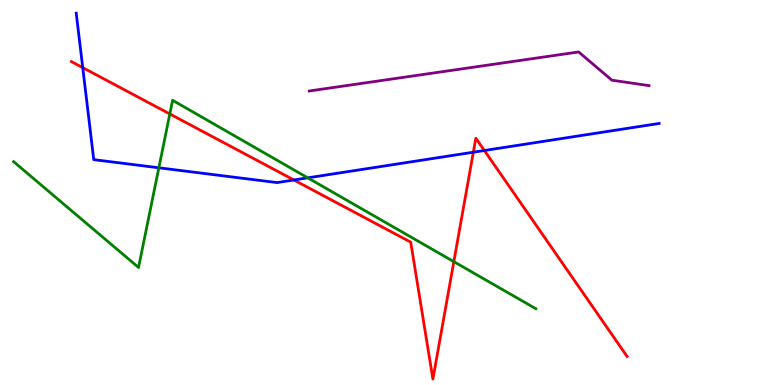[{'lines': ['blue', 'red'], 'intersections': [{'x': 1.07, 'y': 8.24}, {'x': 3.79, 'y': 5.33}, {'x': 6.11, 'y': 6.05}, {'x': 6.25, 'y': 6.09}]}, {'lines': ['green', 'red'], 'intersections': [{'x': 2.19, 'y': 7.04}, {'x': 5.86, 'y': 3.2}]}, {'lines': ['purple', 'red'], 'intersections': []}, {'lines': ['blue', 'green'], 'intersections': [{'x': 2.05, 'y': 5.64}, {'x': 3.97, 'y': 5.38}]}, {'lines': ['blue', 'purple'], 'intersections': []}, {'lines': ['green', 'purple'], 'intersections': []}]